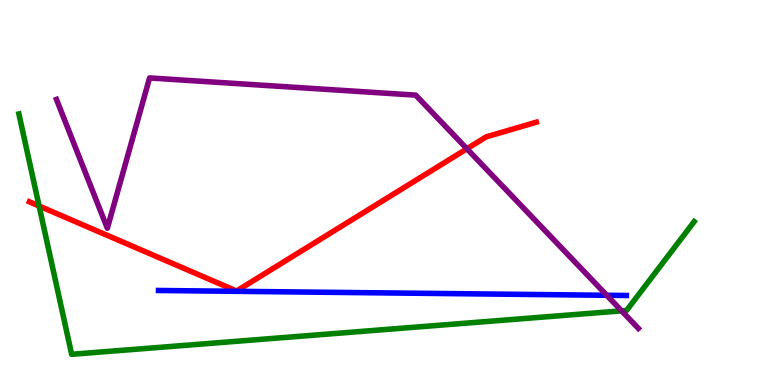[{'lines': ['blue', 'red'], 'intersections': []}, {'lines': ['green', 'red'], 'intersections': [{'x': 0.505, 'y': 4.65}]}, {'lines': ['purple', 'red'], 'intersections': [{'x': 6.02, 'y': 6.14}]}, {'lines': ['blue', 'green'], 'intersections': []}, {'lines': ['blue', 'purple'], 'intersections': [{'x': 7.83, 'y': 2.33}]}, {'lines': ['green', 'purple'], 'intersections': [{'x': 8.02, 'y': 1.93}]}]